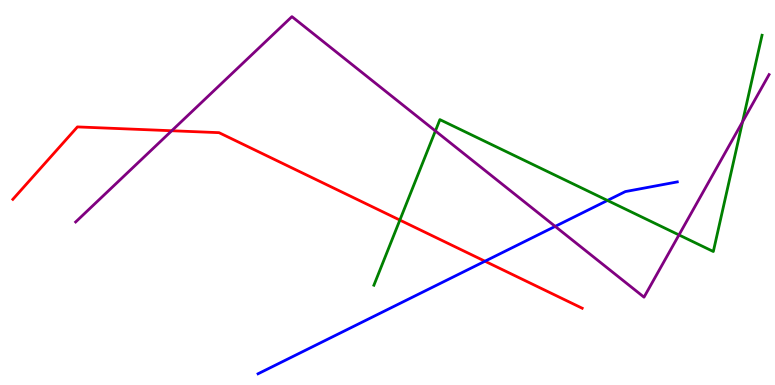[{'lines': ['blue', 'red'], 'intersections': [{'x': 6.26, 'y': 3.22}]}, {'lines': ['green', 'red'], 'intersections': [{'x': 5.16, 'y': 4.28}]}, {'lines': ['purple', 'red'], 'intersections': [{'x': 2.22, 'y': 6.6}]}, {'lines': ['blue', 'green'], 'intersections': [{'x': 7.84, 'y': 4.79}]}, {'lines': ['blue', 'purple'], 'intersections': [{'x': 7.16, 'y': 4.12}]}, {'lines': ['green', 'purple'], 'intersections': [{'x': 5.62, 'y': 6.6}, {'x': 8.76, 'y': 3.9}, {'x': 9.58, 'y': 6.84}]}]